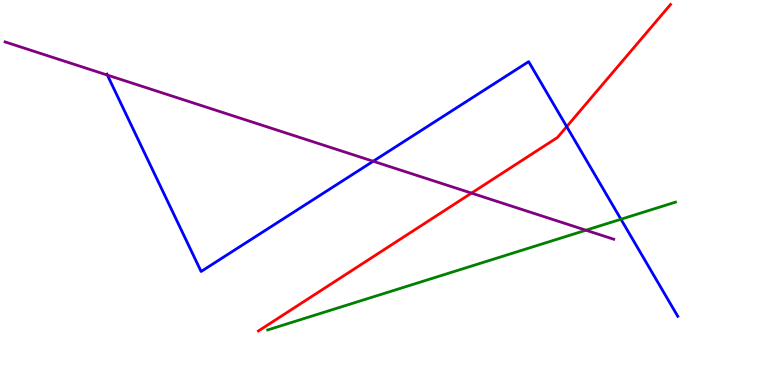[{'lines': ['blue', 'red'], 'intersections': [{'x': 7.31, 'y': 6.71}]}, {'lines': ['green', 'red'], 'intersections': []}, {'lines': ['purple', 'red'], 'intersections': [{'x': 6.08, 'y': 4.98}]}, {'lines': ['blue', 'green'], 'intersections': [{'x': 8.01, 'y': 4.31}]}, {'lines': ['blue', 'purple'], 'intersections': [{'x': 1.39, 'y': 8.05}, {'x': 4.82, 'y': 5.81}]}, {'lines': ['green', 'purple'], 'intersections': [{'x': 7.56, 'y': 4.02}]}]